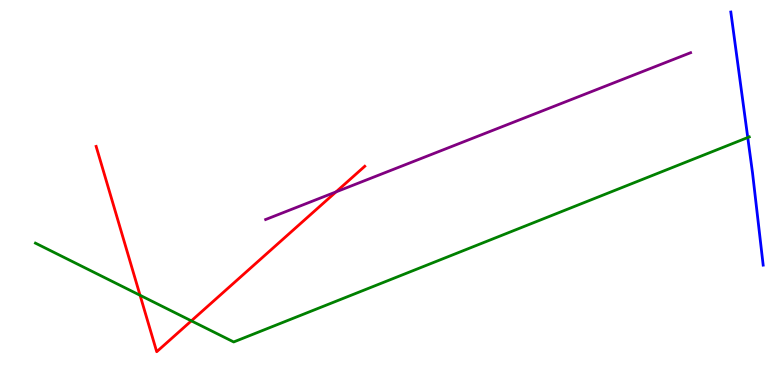[{'lines': ['blue', 'red'], 'intersections': []}, {'lines': ['green', 'red'], 'intersections': [{'x': 1.81, 'y': 2.33}, {'x': 2.47, 'y': 1.67}]}, {'lines': ['purple', 'red'], 'intersections': [{'x': 4.34, 'y': 5.02}]}, {'lines': ['blue', 'green'], 'intersections': [{'x': 9.65, 'y': 6.43}]}, {'lines': ['blue', 'purple'], 'intersections': []}, {'lines': ['green', 'purple'], 'intersections': []}]